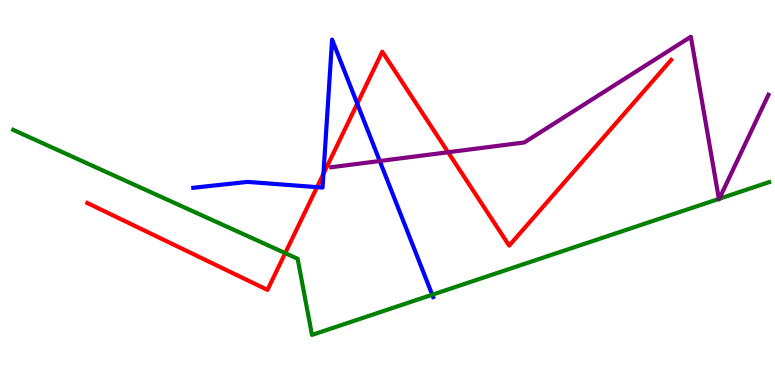[{'lines': ['blue', 'red'], 'intersections': [{'x': 4.09, 'y': 5.14}, {'x': 4.17, 'y': 5.48}, {'x': 4.61, 'y': 7.31}]}, {'lines': ['green', 'red'], 'intersections': [{'x': 3.68, 'y': 3.43}]}, {'lines': ['purple', 'red'], 'intersections': [{'x': 5.78, 'y': 6.05}]}, {'lines': ['blue', 'green'], 'intersections': [{'x': 5.58, 'y': 2.35}]}, {'lines': ['blue', 'purple'], 'intersections': [{'x': 4.9, 'y': 5.82}]}, {'lines': ['green', 'purple'], 'intersections': [{'x': 9.28, 'y': 4.83}, {'x': 9.28, 'y': 4.84}]}]